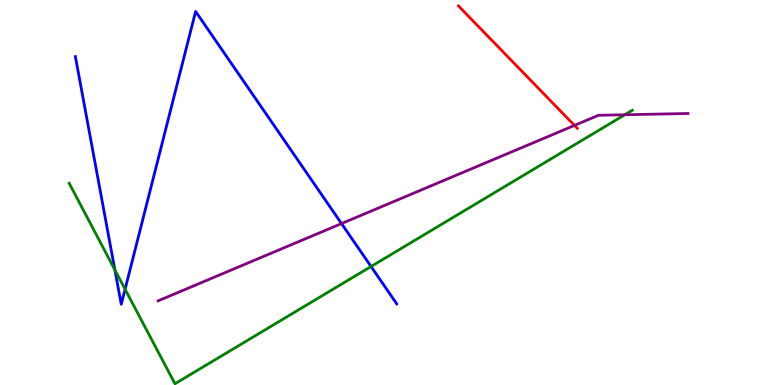[{'lines': ['blue', 'red'], 'intersections': []}, {'lines': ['green', 'red'], 'intersections': []}, {'lines': ['purple', 'red'], 'intersections': [{'x': 7.41, 'y': 6.74}]}, {'lines': ['blue', 'green'], 'intersections': [{'x': 1.48, 'y': 2.99}, {'x': 1.61, 'y': 2.49}, {'x': 4.79, 'y': 3.08}]}, {'lines': ['blue', 'purple'], 'intersections': [{'x': 4.41, 'y': 4.19}]}, {'lines': ['green', 'purple'], 'intersections': [{'x': 8.06, 'y': 7.02}]}]